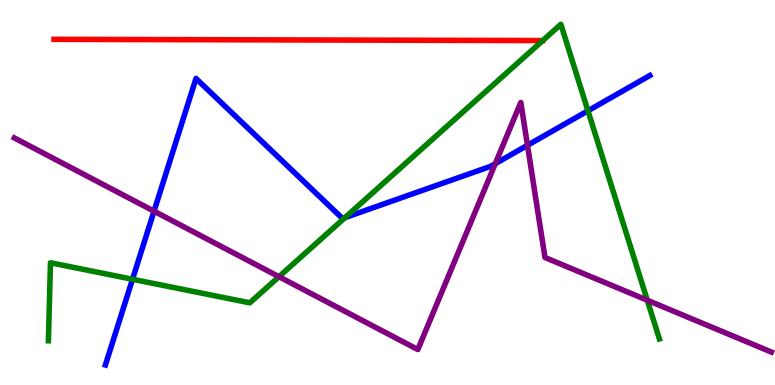[{'lines': ['blue', 'red'], 'intersections': []}, {'lines': ['green', 'red'], 'intersections': []}, {'lines': ['purple', 'red'], 'intersections': []}, {'lines': ['blue', 'green'], 'intersections': [{'x': 1.71, 'y': 2.75}, {'x': 4.45, 'y': 4.35}, {'x': 7.59, 'y': 7.12}]}, {'lines': ['blue', 'purple'], 'intersections': [{'x': 1.99, 'y': 4.51}, {'x': 6.39, 'y': 5.75}, {'x': 6.81, 'y': 6.23}]}, {'lines': ['green', 'purple'], 'intersections': [{'x': 3.6, 'y': 2.81}, {'x': 8.35, 'y': 2.2}]}]